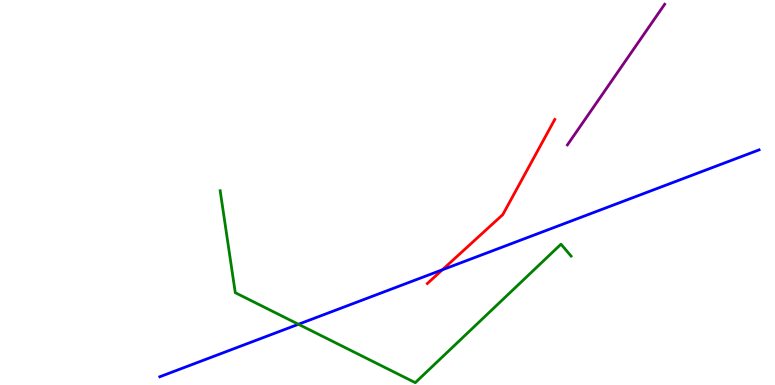[{'lines': ['blue', 'red'], 'intersections': [{'x': 5.71, 'y': 2.99}]}, {'lines': ['green', 'red'], 'intersections': []}, {'lines': ['purple', 'red'], 'intersections': []}, {'lines': ['blue', 'green'], 'intersections': [{'x': 3.85, 'y': 1.58}]}, {'lines': ['blue', 'purple'], 'intersections': []}, {'lines': ['green', 'purple'], 'intersections': []}]